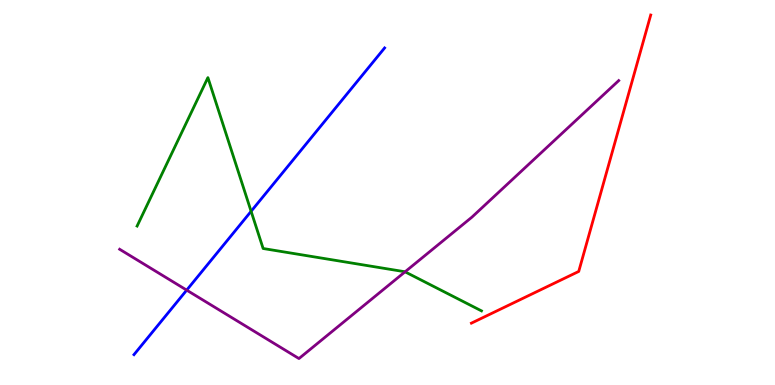[{'lines': ['blue', 'red'], 'intersections': []}, {'lines': ['green', 'red'], 'intersections': []}, {'lines': ['purple', 'red'], 'intersections': []}, {'lines': ['blue', 'green'], 'intersections': [{'x': 3.24, 'y': 4.51}]}, {'lines': ['blue', 'purple'], 'intersections': [{'x': 2.41, 'y': 2.46}]}, {'lines': ['green', 'purple'], 'intersections': [{'x': 5.23, 'y': 2.94}]}]